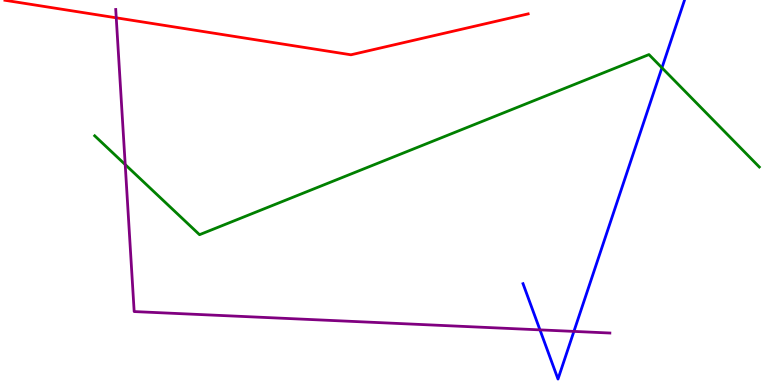[{'lines': ['blue', 'red'], 'intersections': []}, {'lines': ['green', 'red'], 'intersections': []}, {'lines': ['purple', 'red'], 'intersections': [{'x': 1.5, 'y': 9.54}]}, {'lines': ['blue', 'green'], 'intersections': [{'x': 8.54, 'y': 8.24}]}, {'lines': ['blue', 'purple'], 'intersections': [{'x': 6.97, 'y': 1.43}, {'x': 7.41, 'y': 1.39}]}, {'lines': ['green', 'purple'], 'intersections': [{'x': 1.62, 'y': 5.73}]}]